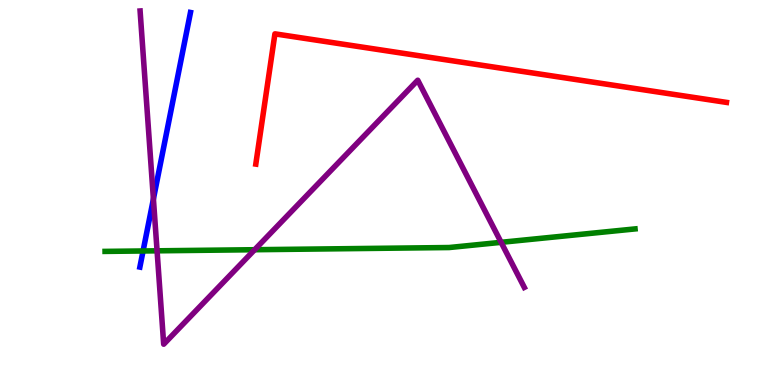[{'lines': ['blue', 'red'], 'intersections': []}, {'lines': ['green', 'red'], 'intersections': []}, {'lines': ['purple', 'red'], 'intersections': []}, {'lines': ['blue', 'green'], 'intersections': [{'x': 1.85, 'y': 3.48}]}, {'lines': ['blue', 'purple'], 'intersections': [{'x': 1.98, 'y': 4.83}]}, {'lines': ['green', 'purple'], 'intersections': [{'x': 2.03, 'y': 3.49}, {'x': 3.29, 'y': 3.51}, {'x': 6.47, 'y': 3.71}]}]